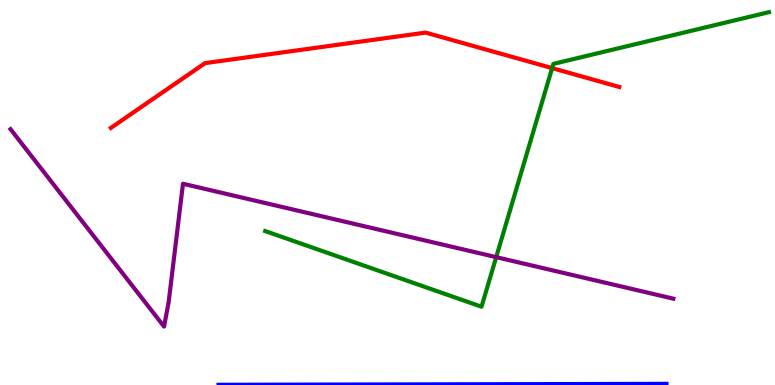[{'lines': ['blue', 'red'], 'intersections': []}, {'lines': ['green', 'red'], 'intersections': [{'x': 7.12, 'y': 8.23}]}, {'lines': ['purple', 'red'], 'intersections': []}, {'lines': ['blue', 'green'], 'intersections': []}, {'lines': ['blue', 'purple'], 'intersections': []}, {'lines': ['green', 'purple'], 'intersections': [{'x': 6.4, 'y': 3.32}]}]